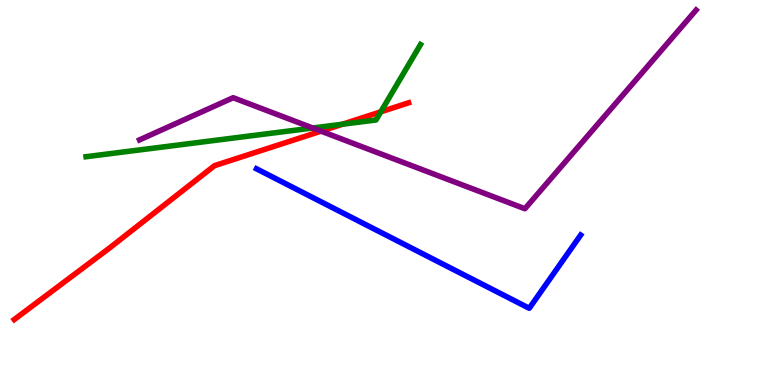[{'lines': ['blue', 'red'], 'intersections': []}, {'lines': ['green', 'red'], 'intersections': [{'x': 4.42, 'y': 6.77}, {'x': 4.91, 'y': 7.1}]}, {'lines': ['purple', 'red'], 'intersections': [{'x': 4.14, 'y': 6.59}]}, {'lines': ['blue', 'green'], 'intersections': []}, {'lines': ['blue', 'purple'], 'intersections': []}, {'lines': ['green', 'purple'], 'intersections': [{'x': 4.04, 'y': 6.68}]}]